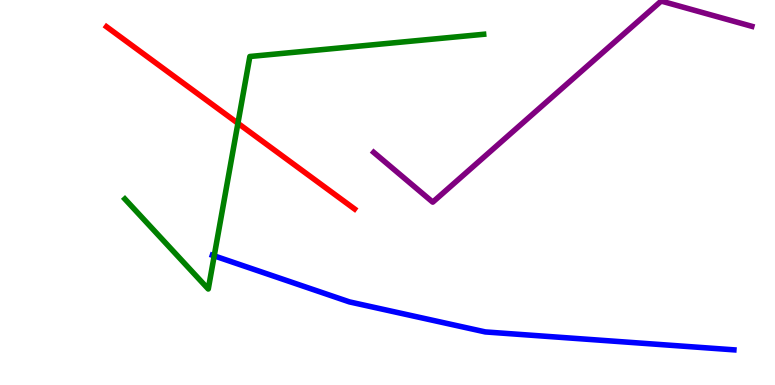[{'lines': ['blue', 'red'], 'intersections': []}, {'lines': ['green', 'red'], 'intersections': [{'x': 3.07, 'y': 6.8}]}, {'lines': ['purple', 'red'], 'intersections': []}, {'lines': ['blue', 'green'], 'intersections': [{'x': 2.76, 'y': 3.35}]}, {'lines': ['blue', 'purple'], 'intersections': []}, {'lines': ['green', 'purple'], 'intersections': []}]